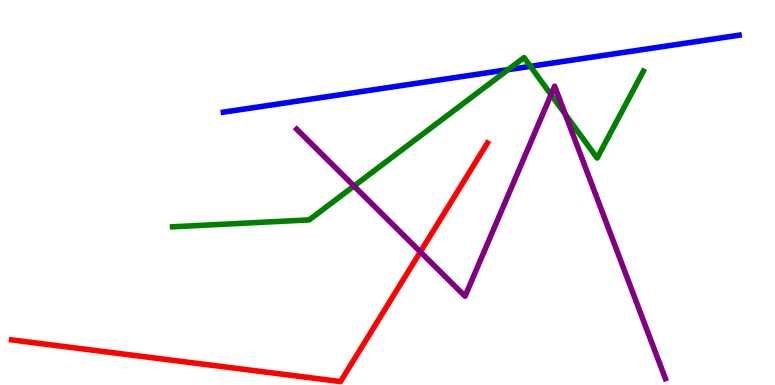[{'lines': ['blue', 'red'], 'intersections': []}, {'lines': ['green', 'red'], 'intersections': []}, {'lines': ['purple', 'red'], 'intersections': [{'x': 5.42, 'y': 3.46}]}, {'lines': ['blue', 'green'], 'intersections': [{'x': 6.56, 'y': 8.19}, {'x': 6.84, 'y': 8.28}]}, {'lines': ['blue', 'purple'], 'intersections': []}, {'lines': ['green', 'purple'], 'intersections': [{'x': 4.57, 'y': 5.17}, {'x': 7.11, 'y': 7.54}, {'x': 7.29, 'y': 7.03}]}]